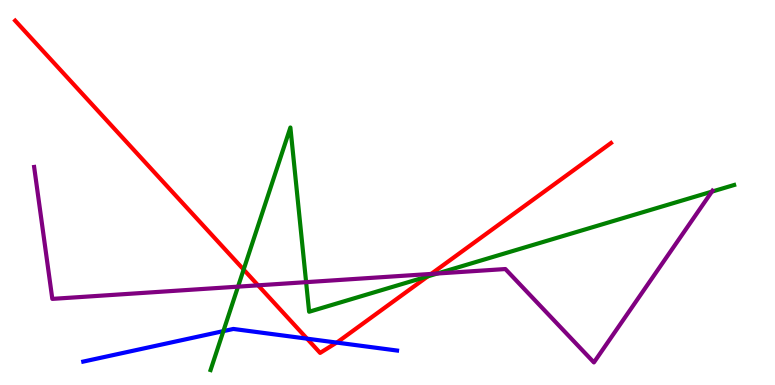[{'lines': ['blue', 'red'], 'intersections': [{'x': 3.96, 'y': 1.2}, {'x': 4.34, 'y': 1.1}]}, {'lines': ['green', 'red'], 'intersections': [{'x': 3.14, 'y': 3.0}, {'x': 5.52, 'y': 2.82}]}, {'lines': ['purple', 'red'], 'intersections': [{'x': 3.33, 'y': 2.59}, {'x': 5.56, 'y': 2.89}]}, {'lines': ['blue', 'green'], 'intersections': [{'x': 2.88, 'y': 1.4}]}, {'lines': ['blue', 'purple'], 'intersections': []}, {'lines': ['green', 'purple'], 'intersections': [{'x': 3.07, 'y': 2.55}, {'x': 3.95, 'y': 2.67}, {'x': 5.64, 'y': 2.9}, {'x': 9.19, 'y': 5.02}]}]